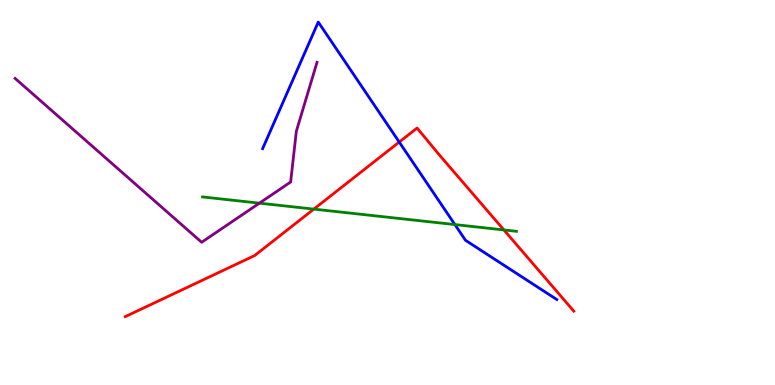[{'lines': ['blue', 'red'], 'intersections': [{'x': 5.15, 'y': 6.31}]}, {'lines': ['green', 'red'], 'intersections': [{'x': 4.05, 'y': 4.57}, {'x': 6.5, 'y': 4.03}]}, {'lines': ['purple', 'red'], 'intersections': []}, {'lines': ['blue', 'green'], 'intersections': [{'x': 5.87, 'y': 4.17}]}, {'lines': ['blue', 'purple'], 'intersections': []}, {'lines': ['green', 'purple'], 'intersections': [{'x': 3.35, 'y': 4.72}]}]